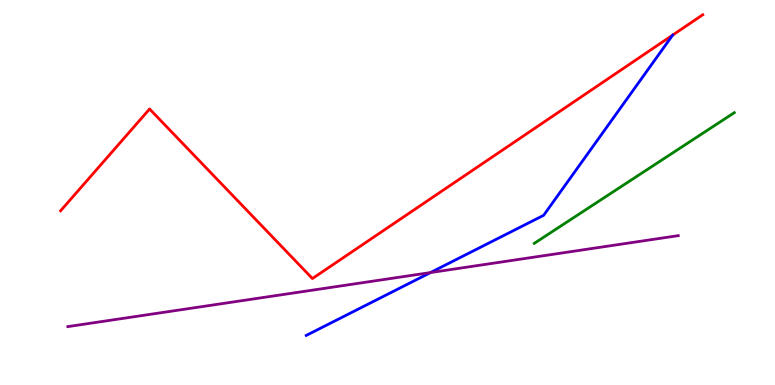[{'lines': ['blue', 'red'], 'intersections': []}, {'lines': ['green', 'red'], 'intersections': []}, {'lines': ['purple', 'red'], 'intersections': []}, {'lines': ['blue', 'green'], 'intersections': []}, {'lines': ['blue', 'purple'], 'intersections': [{'x': 5.55, 'y': 2.92}]}, {'lines': ['green', 'purple'], 'intersections': []}]